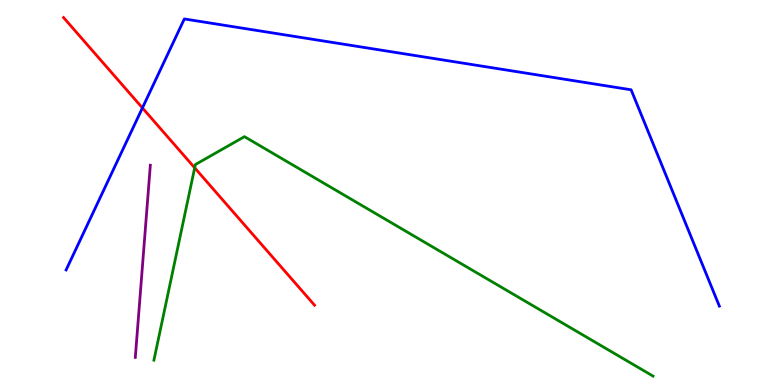[{'lines': ['blue', 'red'], 'intersections': [{'x': 1.84, 'y': 7.2}]}, {'lines': ['green', 'red'], 'intersections': [{'x': 2.51, 'y': 5.64}]}, {'lines': ['purple', 'red'], 'intersections': []}, {'lines': ['blue', 'green'], 'intersections': []}, {'lines': ['blue', 'purple'], 'intersections': []}, {'lines': ['green', 'purple'], 'intersections': []}]